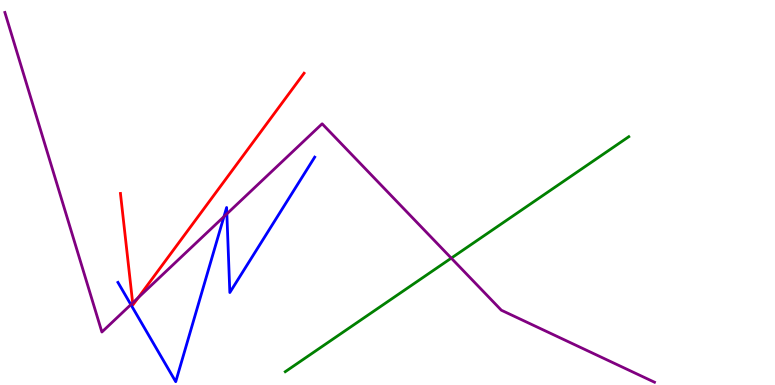[{'lines': ['blue', 'red'], 'intersections': []}, {'lines': ['green', 'red'], 'intersections': []}, {'lines': ['purple', 'red'], 'intersections': [{'x': 1.71, 'y': 2.13}, {'x': 1.78, 'y': 2.27}]}, {'lines': ['blue', 'green'], 'intersections': []}, {'lines': ['blue', 'purple'], 'intersections': [{'x': 1.69, 'y': 2.09}, {'x': 2.89, 'y': 4.37}, {'x': 2.93, 'y': 4.44}]}, {'lines': ['green', 'purple'], 'intersections': [{'x': 5.82, 'y': 3.3}]}]